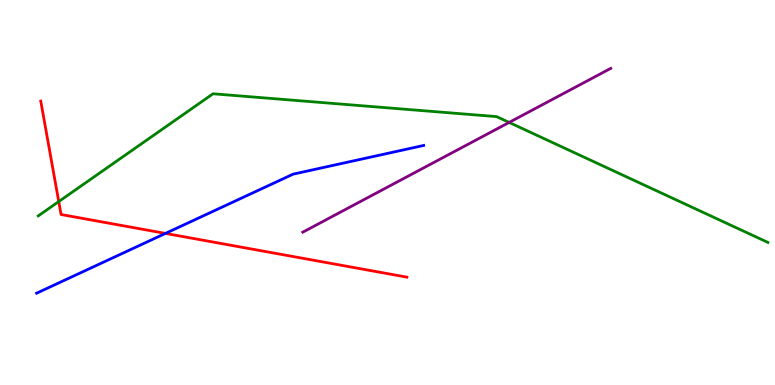[{'lines': ['blue', 'red'], 'intersections': [{'x': 2.13, 'y': 3.94}]}, {'lines': ['green', 'red'], 'intersections': [{'x': 0.758, 'y': 4.76}]}, {'lines': ['purple', 'red'], 'intersections': []}, {'lines': ['blue', 'green'], 'intersections': []}, {'lines': ['blue', 'purple'], 'intersections': []}, {'lines': ['green', 'purple'], 'intersections': [{'x': 6.57, 'y': 6.82}]}]